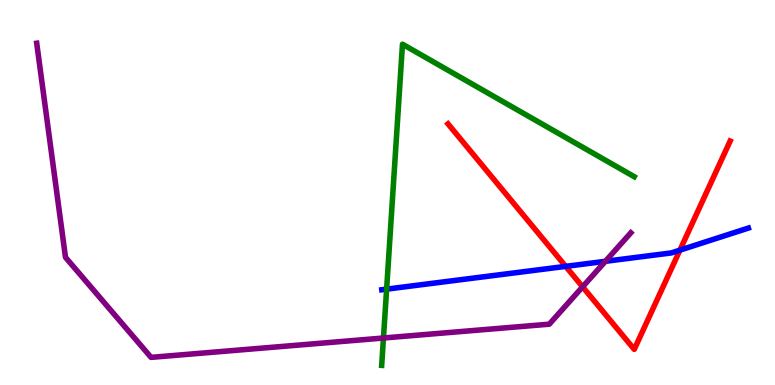[{'lines': ['blue', 'red'], 'intersections': [{'x': 7.3, 'y': 3.08}, {'x': 8.77, 'y': 3.5}]}, {'lines': ['green', 'red'], 'intersections': []}, {'lines': ['purple', 'red'], 'intersections': [{'x': 7.52, 'y': 2.55}]}, {'lines': ['blue', 'green'], 'intersections': [{'x': 4.99, 'y': 2.49}]}, {'lines': ['blue', 'purple'], 'intersections': [{'x': 7.81, 'y': 3.21}]}, {'lines': ['green', 'purple'], 'intersections': [{'x': 4.95, 'y': 1.22}]}]